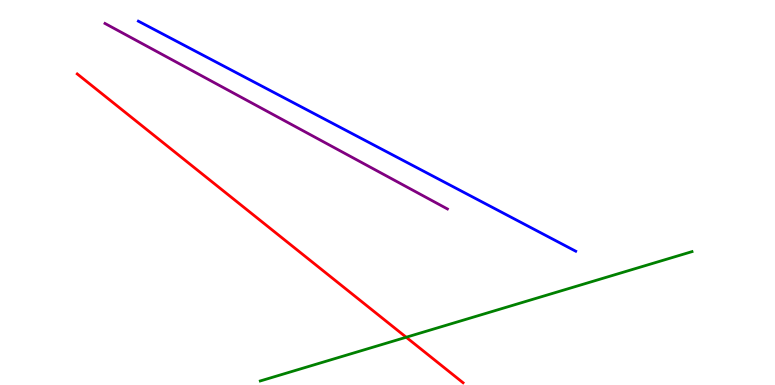[{'lines': ['blue', 'red'], 'intersections': []}, {'lines': ['green', 'red'], 'intersections': [{'x': 5.24, 'y': 1.24}]}, {'lines': ['purple', 'red'], 'intersections': []}, {'lines': ['blue', 'green'], 'intersections': []}, {'lines': ['blue', 'purple'], 'intersections': []}, {'lines': ['green', 'purple'], 'intersections': []}]